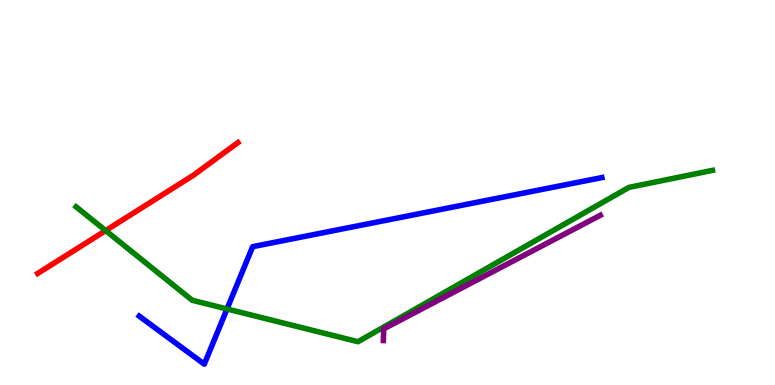[{'lines': ['blue', 'red'], 'intersections': []}, {'lines': ['green', 'red'], 'intersections': [{'x': 1.36, 'y': 4.01}]}, {'lines': ['purple', 'red'], 'intersections': []}, {'lines': ['blue', 'green'], 'intersections': [{'x': 2.93, 'y': 1.97}]}, {'lines': ['blue', 'purple'], 'intersections': []}, {'lines': ['green', 'purple'], 'intersections': []}]